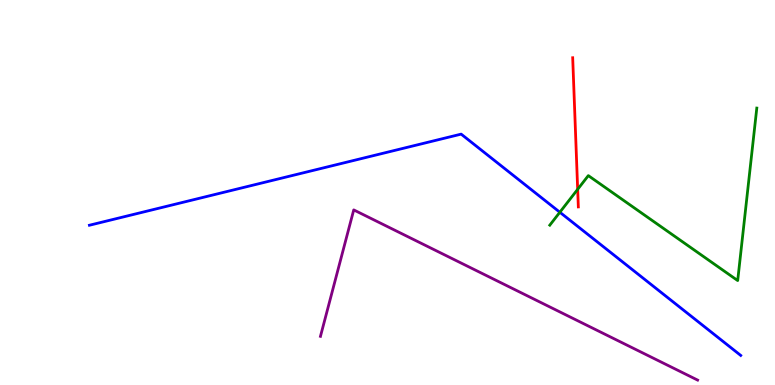[{'lines': ['blue', 'red'], 'intersections': []}, {'lines': ['green', 'red'], 'intersections': [{'x': 7.45, 'y': 5.08}]}, {'lines': ['purple', 'red'], 'intersections': []}, {'lines': ['blue', 'green'], 'intersections': [{'x': 7.22, 'y': 4.49}]}, {'lines': ['blue', 'purple'], 'intersections': []}, {'lines': ['green', 'purple'], 'intersections': []}]